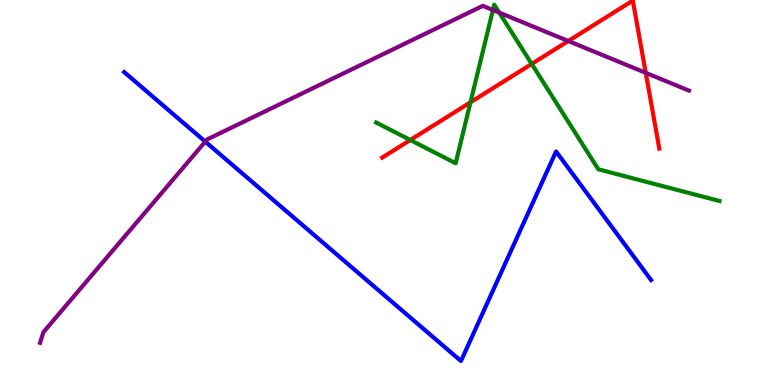[{'lines': ['blue', 'red'], 'intersections': []}, {'lines': ['green', 'red'], 'intersections': [{'x': 5.29, 'y': 6.36}, {'x': 6.07, 'y': 7.34}, {'x': 6.86, 'y': 8.34}]}, {'lines': ['purple', 'red'], 'intersections': [{'x': 7.33, 'y': 8.93}, {'x': 8.33, 'y': 8.11}]}, {'lines': ['blue', 'green'], 'intersections': []}, {'lines': ['blue', 'purple'], 'intersections': [{'x': 2.65, 'y': 6.32}]}, {'lines': ['green', 'purple'], 'intersections': [{'x': 6.36, 'y': 9.74}, {'x': 6.44, 'y': 9.67}]}]